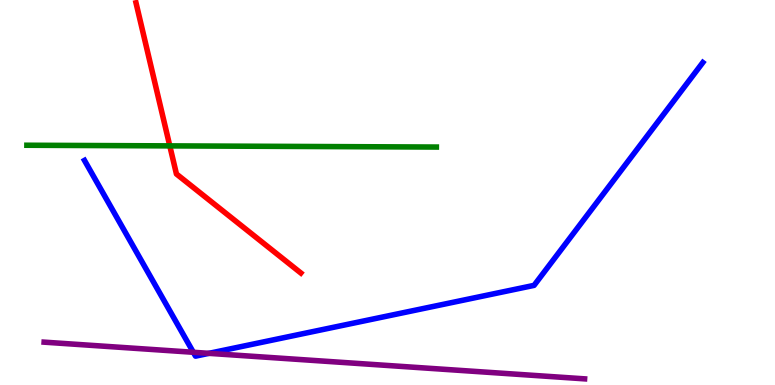[{'lines': ['blue', 'red'], 'intersections': []}, {'lines': ['green', 'red'], 'intersections': [{'x': 2.19, 'y': 6.21}]}, {'lines': ['purple', 'red'], 'intersections': []}, {'lines': ['blue', 'green'], 'intersections': []}, {'lines': ['blue', 'purple'], 'intersections': [{'x': 2.49, 'y': 0.85}, {'x': 2.7, 'y': 0.822}]}, {'lines': ['green', 'purple'], 'intersections': []}]